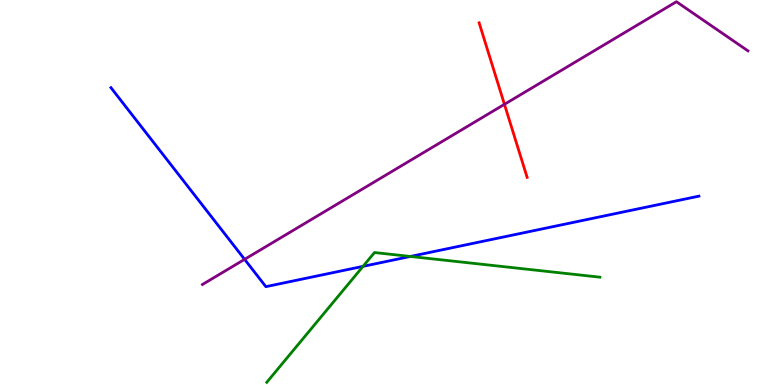[{'lines': ['blue', 'red'], 'intersections': []}, {'lines': ['green', 'red'], 'intersections': []}, {'lines': ['purple', 'red'], 'intersections': [{'x': 6.51, 'y': 7.29}]}, {'lines': ['blue', 'green'], 'intersections': [{'x': 4.68, 'y': 3.08}, {'x': 5.3, 'y': 3.34}]}, {'lines': ['blue', 'purple'], 'intersections': [{'x': 3.16, 'y': 3.26}]}, {'lines': ['green', 'purple'], 'intersections': []}]